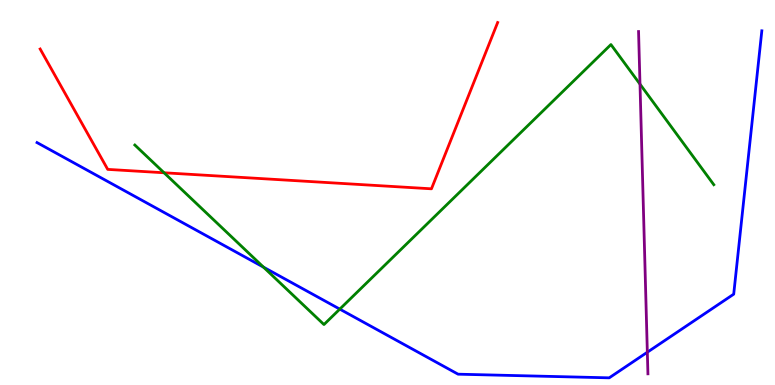[{'lines': ['blue', 'red'], 'intersections': []}, {'lines': ['green', 'red'], 'intersections': [{'x': 2.12, 'y': 5.51}]}, {'lines': ['purple', 'red'], 'intersections': []}, {'lines': ['blue', 'green'], 'intersections': [{'x': 3.4, 'y': 3.06}, {'x': 4.38, 'y': 1.97}]}, {'lines': ['blue', 'purple'], 'intersections': [{'x': 8.35, 'y': 0.851}]}, {'lines': ['green', 'purple'], 'intersections': [{'x': 8.26, 'y': 7.81}]}]